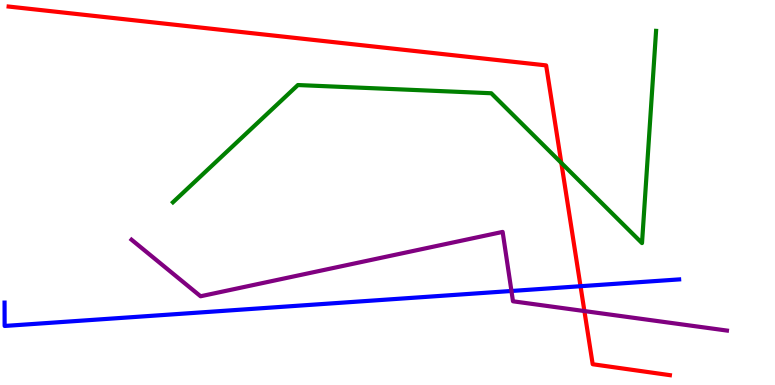[{'lines': ['blue', 'red'], 'intersections': [{'x': 7.49, 'y': 2.57}]}, {'lines': ['green', 'red'], 'intersections': [{'x': 7.24, 'y': 5.77}]}, {'lines': ['purple', 'red'], 'intersections': [{'x': 7.54, 'y': 1.92}]}, {'lines': ['blue', 'green'], 'intersections': []}, {'lines': ['blue', 'purple'], 'intersections': [{'x': 6.6, 'y': 2.44}]}, {'lines': ['green', 'purple'], 'intersections': []}]